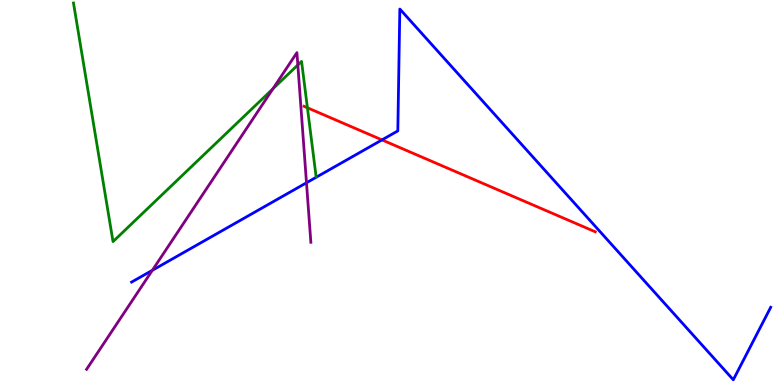[{'lines': ['blue', 'red'], 'intersections': [{'x': 4.93, 'y': 6.37}]}, {'lines': ['green', 'red'], 'intersections': [{'x': 3.97, 'y': 7.2}]}, {'lines': ['purple', 'red'], 'intersections': []}, {'lines': ['blue', 'green'], 'intersections': []}, {'lines': ['blue', 'purple'], 'intersections': [{'x': 1.97, 'y': 2.98}, {'x': 3.95, 'y': 5.25}]}, {'lines': ['green', 'purple'], 'intersections': [{'x': 3.52, 'y': 7.69}, {'x': 3.84, 'y': 8.31}]}]